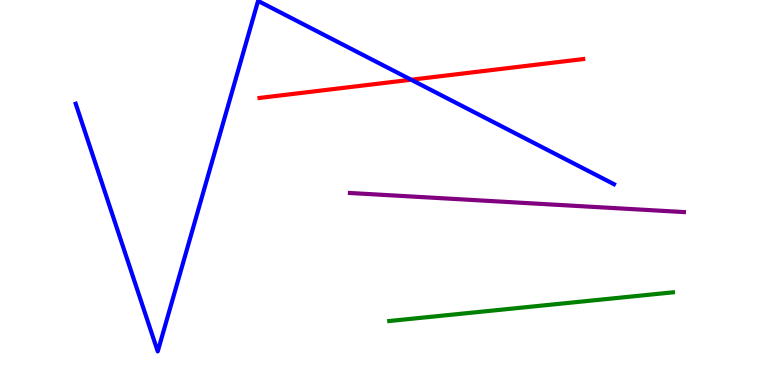[{'lines': ['blue', 'red'], 'intersections': [{'x': 5.31, 'y': 7.93}]}, {'lines': ['green', 'red'], 'intersections': []}, {'lines': ['purple', 'red'], 'intersections': []}, {'lines': ['blue', 'green'], 'intersections': []}, {'lines': ['blue', 'purple'], 'intersections': []}, {'lines': ['green', 'purple'], 'intersections': []}]